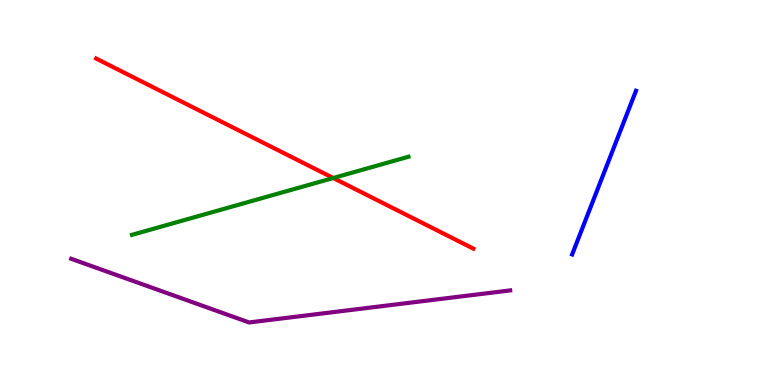[{'lines': ['blue', 'red'], 'intersections': []}, {'lines': ['green', 'red'], 'intersections': [{'x': 4.3, 'y': 5.38}]}, {'lines': ['purple', 'red'], 'intersections': []}, {'lines': ['blue', 'green'], 'intersections': []}, {'lines': ['blue', 'purple'], 'intersections': []}, {'lines': ['green', 'purple'], 'intersections': []}]